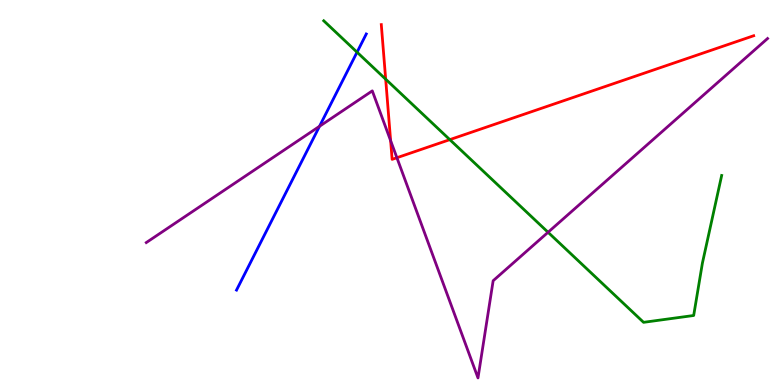[{'lines': ['blue', 'red'], 'intersections': []}, {'lines': ['green', 'red'], 'intersections': [{'x': 4.98, 'y': 7.94}, {'x': 5.8, 'y': 6.37}]}, {'lines': ['purple', 'red'], 'intersections': [{'x': 5.04, 'y': 6.35}, {'x': 5.12, 'y': 5.9}]}, {'lines': ['blue', 'green'], 'intersections': [{'x': 4.61, 'y': 8.64}]}, {'lines': ['blue', 'purple'], 'intersections': [{'x': 4.12, 'y': 6.72}]}, {'lines': ['green', 'purple'], 'intersections': [{'x': 7.07, 'y': 3.97}]}]